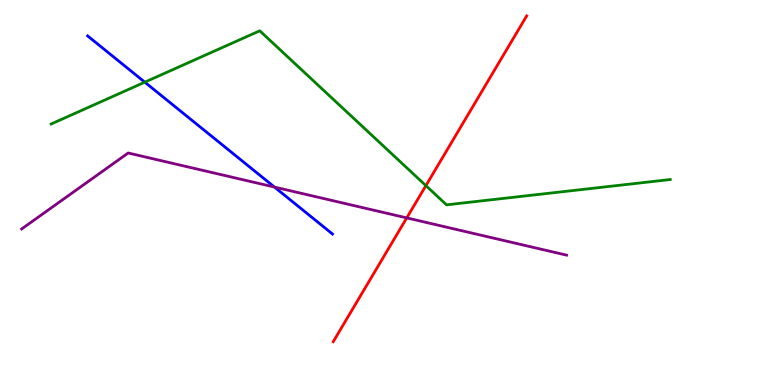[{'lines': ['blue', 'red'], 'intersections': []}, {'lines': ['green', 'red'], 'intersections': [{'x': 5.5, 'y': 5.18}]}, {'lines': ['purple', 'red'], 'intersections': [{'x': 5.25, 'y': 4.34}]}, {'lines': ['blue', 'green'], 'intersections': [{'x': 1.87, 'y': 7.87}]}, {'lines': ['blue', 'purple'], 'intersections': [{'x': 3.54, 'y': 5.14}]}, {'lines': ['green', 'purple'], 'intersections': []}]